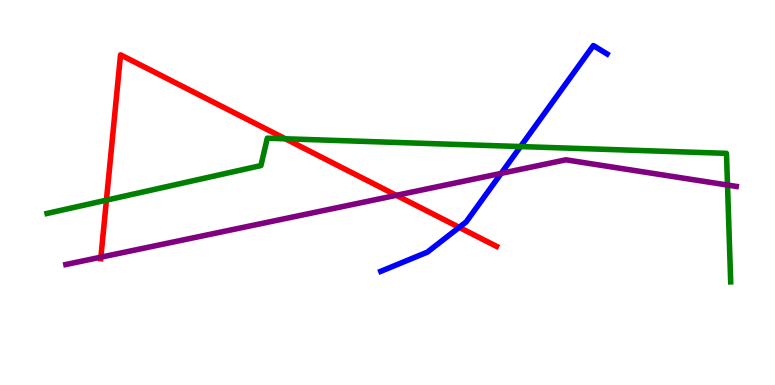[{'lines': ['blue', 'red'], 'intersections': [{'x': 5.93, 'y': 4.1}]}, {'lines': ['green', 'red'], 'intersections': [{'x': 1.37, 'y': 4.8}, {'x': 3.68, 'y': 6.4}]}, {'lines': ['purple', 'red'], 'intersections': [{'x': 1.3, 'y': 3.32}, {'x': 5.11, 'y': 4.93}]}, {'lines': ['blue', 'green'], 'intersections': [{'x': 6.72, 'y': 6.19}]}, {'lines': ['blue', 'purple'], 'intersections': [{'x': 6.47, 'y': 5.5}]}, {'lines': ['green', 'purple'], 'intersections': [{'x': 9.39, 'y': 5.19}]}]